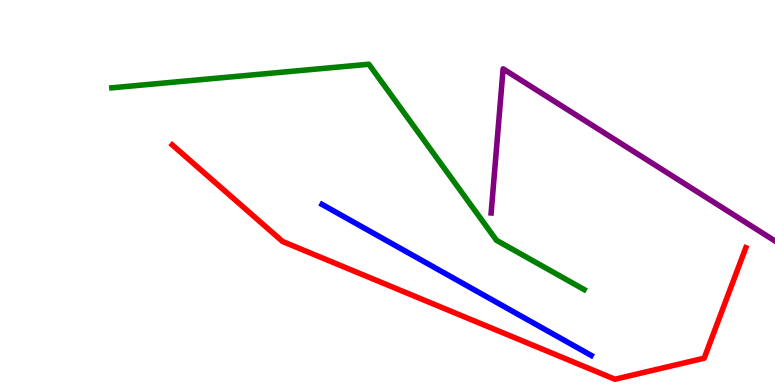[{'lines': ['blue', 'red'], 'intersections': []}, {'lines': ['green', 'red'], 'intersections': []}, {'lines': ['purple', 'red'], 'intersections': []}, {'lines': ['blue', 'green'], 'intersections': []}, {'lines': ['blue', 'purple'], 'intersections': []}, {'lines': ['green', 'purple'], 'intersections': []}]